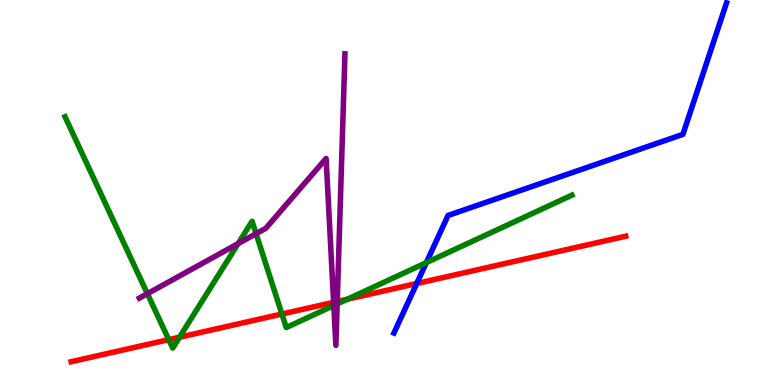[{'lines': ['blue', 'red'], 'intersections': [{'x': 5.38, 'y': 2.64}]}, {'lines': ['green', 'red'], 'intersections': [{'x': 2.18, 'y': 1.18}, {'x': 2.32, 'y': 1.24}, {'x': 3.64, 'y': 1.84}, {'x': 4.48, 'y': 2.23}]}, {'lines': ['purple', 'red'], 'intersections': [{'x': 4.3, 'y': 2.15}, {'x': 4.35, 'y': 2.17}]}, {'lines': ['blue', 'green'], 'intersections': [{'x': 5.5, 'y': 3.18}]}, {'lines': ['blue', 'purple'], 'intersections': []}, {'lines': ['green', 'purple'], 'intersections': [{'x': 1.9, 'y': 2.37}, {'x': 3.07, 'y': 3.67}, {'x': 3.3, 'y': 3.93}, {'x': 4.31, 'y': 2.06}, {'x': 4.35, 'y': 2.11}]}]